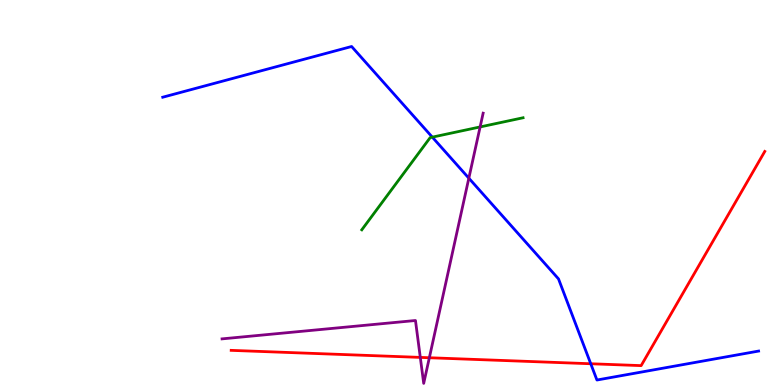[{'lines': ['blue', 'red'], 'intersections': [{'x': 7.62, 'y': 0.552}]}, {'lines': ['green', 'red'], 'intersections': []}, {'lines': ['purple', 'red'], 'intersections': [{'x': 5.42, 'y': 0.717}, {'x': 5.54, 'y': 0.708}]}, {'lines': ['blue', 'green'], 'intersections': [{'x': 5.58, 'y': 6.44}]}, {'lines': ['blue', 'purple'], 'intersections': [{'x': 6.05, 'y': 5.37}]}, {'lines': ['green', 'purple'], 'intersections': [{'x': 6.2, 'y': 6.7}]}]